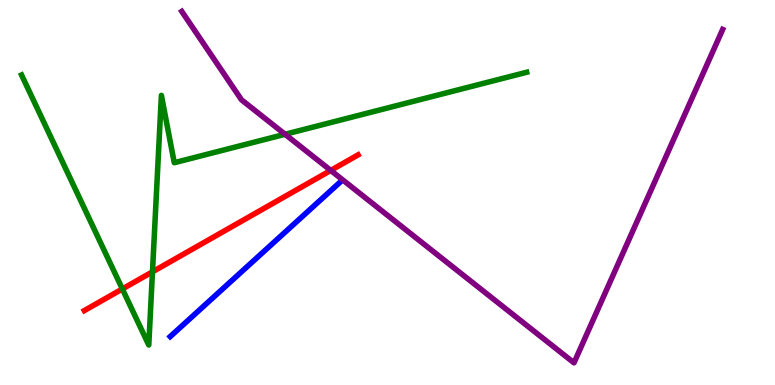[{'lines': ['blue', 'red'], 'intersections': []}, {'lines': ['green', 'red'], 'intersections': [{'x': 1.58, 'y': 2.49}, {'x': 1.97, 'y': 2.94}]}, {'lines': ['purple', 'red'], 'intersections': [{'x': 4.27, 'y': 5.57}]}, {'lines': ['blue', 'green'], 'intersections': []}, {'lines': ['blue', 'purple'], 'intersections': []}, {'lines': ['green', 'purple'], 'intersections': [{'x': 3.68, 'y': 6.51}]}]